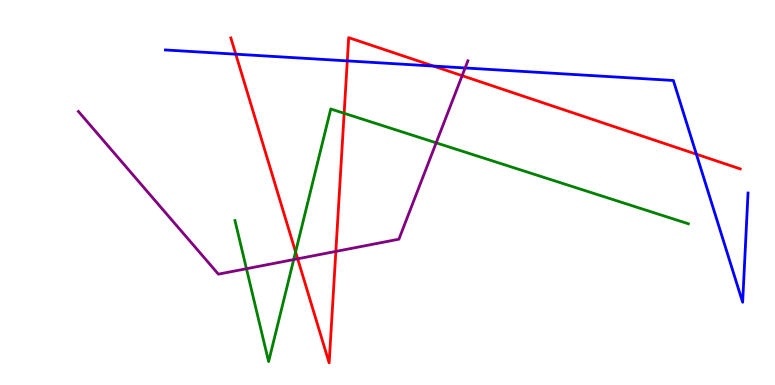[{'lines': ['blue', 'red'], 'intersections': [{'x': 3.04, 'y': 8.59}, {'x': 4.48, 'y': 8.42}, {'x': 5.59, 'y': 8.28}, {'x': 8.99, 'y': 5.99}]}, {'lines': ['green', 'red'], 'intersections': [{'x': 3.81, 'y': 3.46}, {'x': 4.44, 'y': 7.06}]}, {'lines': ['purple', 'red'], 'intersections': [{'x': 3.84, 'y': 3.28}, {'x': 4.33, 'y': 3.47}, {'x': 5.96, 'y': 8.03}]}, {'lines': ['blue', 'green'], 'intersections': []}, {'lines': ['blue', 'purple'], 'intersections': [{'x': 6.0, 'y': 8.23}]}, {'lines': ['green', 'purple'], 'intersections': [{'x': 3.18, 'y': 3.02}, {'x': 3.79, 'y': 3.26}, {'x': 5.63, 'y': 6.29}]}]